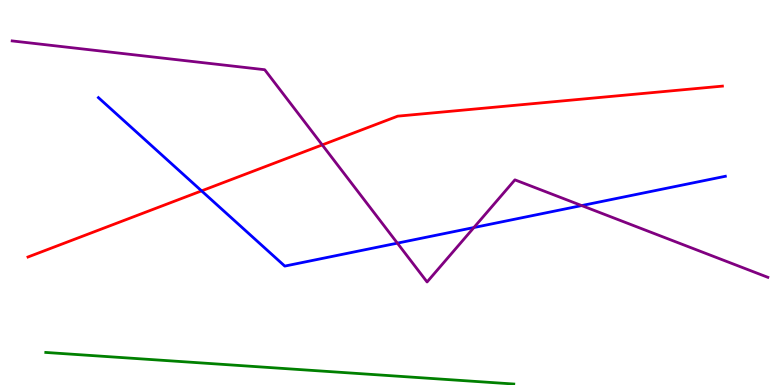[{'lines': ['blue', 'red'], 'intersections': [{'x': 2.6, 'y': 5.04}]}, {'lines': ['green', 'red'], 'intersections': []}, {'lines': ['purple', 'red'], 'intersections': [{'x': 4.16, 'y': 6.24}]}, {'lines': ['blue', 'green'], 'intersections': []}, {'lines': ['blue', 'purple'], 'intersections': [{'x': 5.13, 'y': 3.68}, {'x': 6.11, 'y': 4.09}, {'x': 7.51, 'y': 4.66}]}, {'lines': ['green', 'purple'], 'intersections': []}]